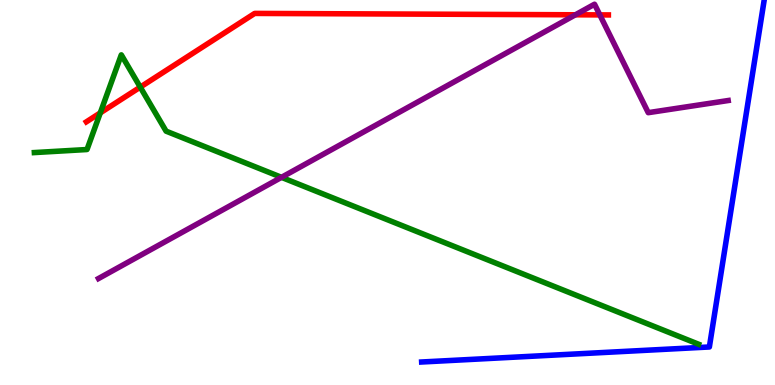[{'lines': ['blue', 'red'], 'intersections': []}, {'lines': ['green', 'red'], 'intersections': [{'x': 1.29, 'y': 7.07}, {'x': 1.81, 'y': 7.74}]}, {'lines': ['purple', 'red'], 'intersections': [{'x': 7.42, 'y': 9.62}, {'x': 7.74, 'y': 9.61}]}, {'lines': ['blue', 'green'], 'intersections': []}, {'lines': ['blue', 'purple'], 'intersections': []}, {'lines': ['green', 'purple'], 'intersections': [{'x': 3.63, 'y': 5.39}]}]